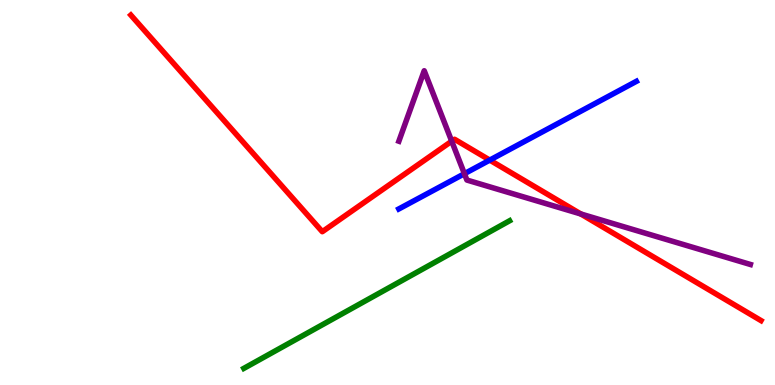[{'lines': ['blue', 'red'], 'intersections': [{'x': 6.32, 'y': 5.84}]}, {'lines': ['green', 'red'], 'intersections': []}, {'lines': ['purple', 'red'], 'intersections': [{'x': 5.83, 'y': 6.33}, {'x': 7.49, 'y': 4.44}]}, {'lines': ['blue', 'green'], 'intersections': []}, {'lines': ['blue', 'purple'], 'intersections': [{'x': 5.99, 'y': 5.49}]}, {'lines': ['green', 'purple'], 'intersections': []}]